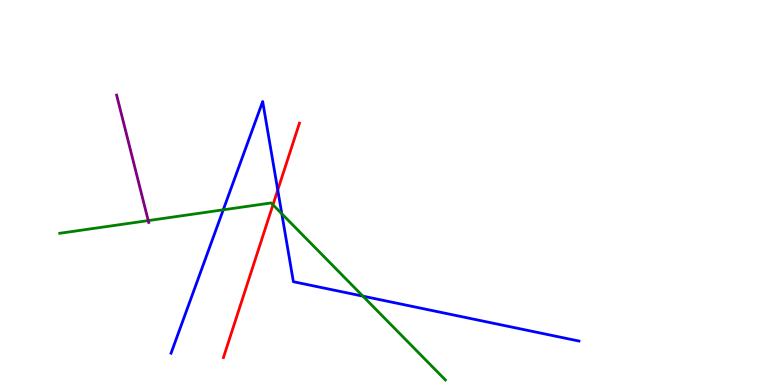[{'lines': ['blue', 'red'], 'intersections': [{'x': 3.58, 'y': 5.06}]}, {'lines': ['green', 'red'], 'intersections': [{'x': 3.52, 'y': 4.68}]}, {'lines': ['purple', 'red'], 'intersections': []}, {'lines': ['blue', 'green'], 'intersections': [{'x': 2.88, 'y': 4.55}, {'x': 3.64, 'y': 4.45}, {'x': 4.68, 'y': 2.31}]}, {'lines': ['blue', 'purple'], 'intersections': []}, {'lines': ['green', 'purple'], 'intersections': [{'x': 1.91, 'y': 4.27}]}]